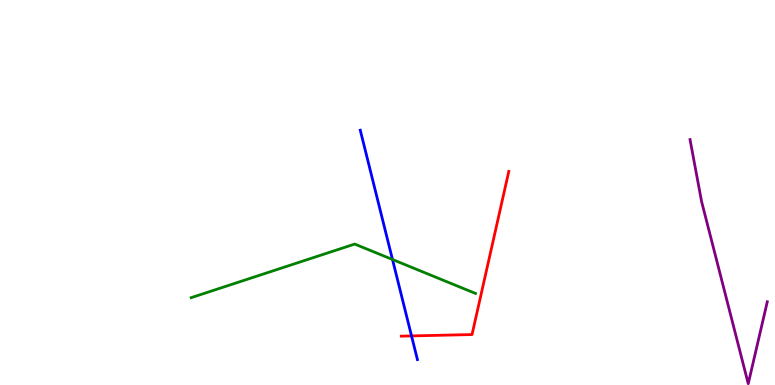[{'lines': ['blue', 'red'], 'intersections': [{'x': 5.31, 'y': 1.28}]}, {'lines': ['green', 'red'], 'intersections': []}, {'lines': ['purple', 'red'], 'intersections': []}, {'lines': ['blue', 'green'], 'intersections': [{'x': 5.06, 'y': 3.26}]}, {'lines': ['blue', 'purple'], 'intersections': []}, {'lines': ['green', 'purple'], 'intersections': []}]